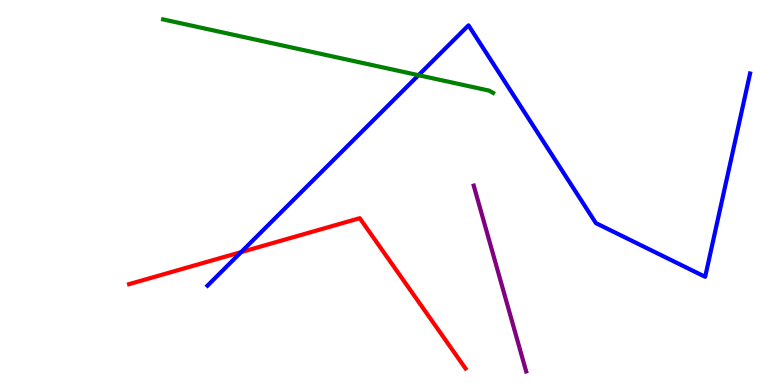[{'lines': ['blue', 'red'], 'intersections': [{'x': 3.11, 'y': 3.45}]}, {'lines': ['green', 'red'], 'intersections': []}, {'lines': ['purple', 'red'], 'intersections': []}, {'lines': ['blue', 'green'], 'intersections': [{'x': 5.4, 'y': 8.05}]}, {'lines': ['blue', 'purple'], 'intersections': []}, {'lines': ['green', 'purple'], 'intersections': []}]